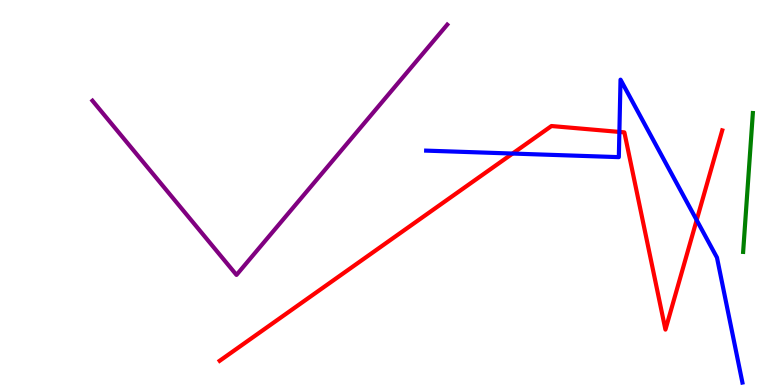[{'lines': ['blue', 'red'], 'intersections': [{'x': 6.61, 'y': 6.01}, {'x': 7.99, 'y': 6.57}, {'x': 8.99, 'y': 4.28}]}, {'lines': ['green', 'red'], 'intersections': []}, {'lines': ['purple', 'red'], 'intersections': []}, {'lines': ['blue', 'green'], 'intersections': []}, {'lines': ['blue', 'purple'], 'intersections': []}, {'lines': ['green', 'purple'], 'intersections': []}]